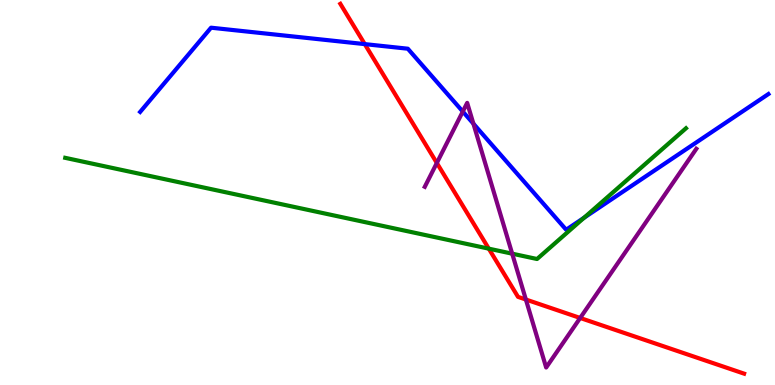[{'lines': ['blue', 'red'], 'intersections': [{'x': 4.71, 'y': 8.85}]}, {'lines': ['green', 'red'], 'intersections': [{'x': 6.31, 'y': 3.54}]}, {'lines': ['purple', 'red'], 'intersections': [{'x': 5.64, 'y': 5.77}, {'x': 6.79, 'y': 2.22}, {'x': 7.49, 'y': 1.74}]}, {'lines': ['blue', 'green'], 'intersections': [{'x': 7.54, 'y': 4.34}]}, {'lines': ['blue', 'purple'], 'intersections': [{'x': 5.97, 'y': 7.1}, {'x': 6.11, 'y': 6.79}]}, {'lines': ['green', 'purple'], 'intersections': [{'x': 6.61, 'y': 3.41}]}]